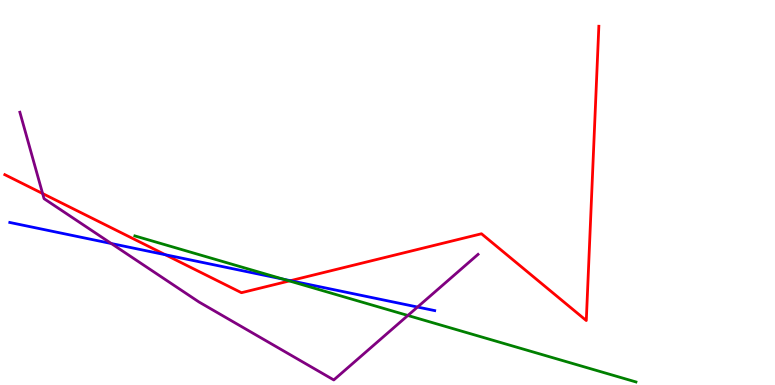[{'lines': ['blue', 'red'], 'intersections': [{'x': 2.13, 'y': 3.38}, {'x': 3.75, 'y': 2.71}]}, {'lines': ['green', 'red'], 'intersections': [{'x': 3.73, 'y': 2.7}]}, {'lines': ['purple', 'red'], 'intersections': [{'x': 0.55, 'y': 4.97}]}, {'lines': ['blue', 'green'], 'intersections': [{'x': 3.66, 'y': 2.75}]}, {'lines': ['blue', 'purple'], 'intersections': [{'x': 1.44, 'y': 3.67}, {'x': 5.39, 'y': 2.02}]}, {'lines': ['green', 'purple'], 'intersections': [{'x': 5.26, 'y': 1.81}]}]